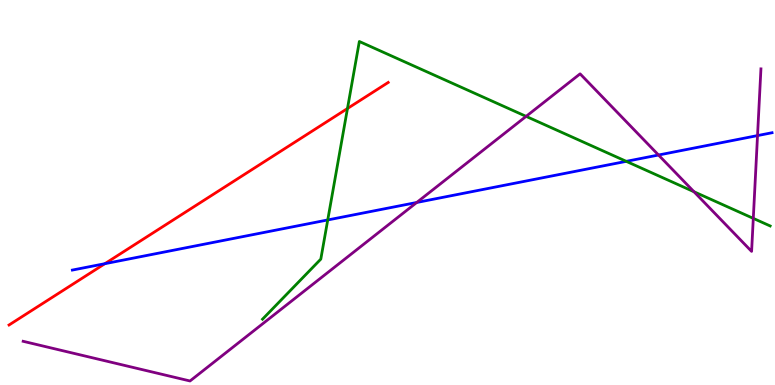[{'lines': ['blue', 'red'], 'intersections': [{'x': 1.35, 'y': 3.15}]}, {'lines': ['green', 'red'], 'intersections': [{'x': 4.48, 'y': 7.18}]}, {'lines': ['purple', 'red'], 'intersections': []}, {'lines': ['blue', 'green'], 'intersections': [{'x': 4.23, 'y': 4.29}, {'x': 8.08, 'y': 5.81}]}, {'lines': ['blue', 'purple'], 'intersections': [{'x': 5.38, 'y': 4.74}, {'x': 8.5, 'y': 5.97}, {'x': 9.77, 'y': 6.48}]}, {'lines': ['green', 'purple'], 'intersections': [{'x': 6.79, 'y': 6.98}, {'x': 8.95, 'y': 5.02}, {'x': 9.72, 'y': 4.33}]}]